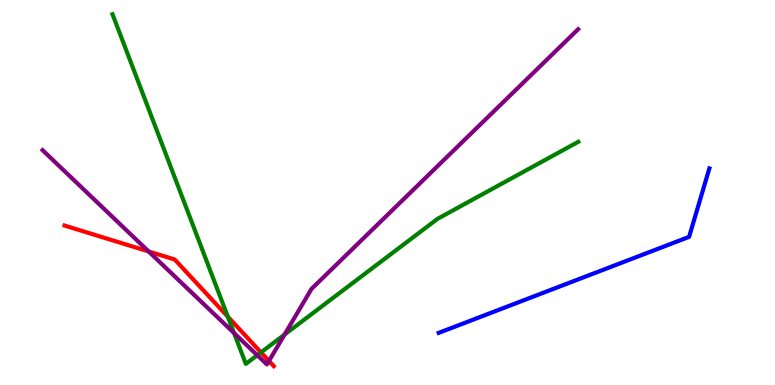[{'lines': ['blue', 'red'], 'intersections': []}, {'lines': ['green', 'red'], 'intersections': [{'x': 2.94, 'y': 1.77}, {'x': 3.37, 'y': 0.847}]}, {'lines': ['purple', 'red'], 'intersections': [{'x': 1.92, 'y': 3.47}, {'x': 3.47, 'y': 0.624}]}, {'lines': ['blue', 'green'], 'intersections': []}, {'lines': ['blue', 'purple'], 'intersections': []}, {'lines': ['green', 'purple'], 'intersections': [{'x': 3.02, 'y': 1.35}, {'x': 3.32, 'y': 0.774}, {'x': 3.67, 'y': 1.31}]}]